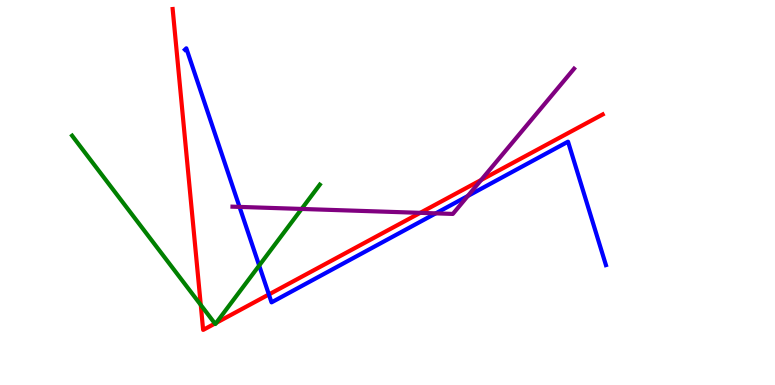[{'lines': ['blue', 'red'], 'intersections': [{'x': 3.47, 'y': 2.35}]}, {'lines': ['green', 'red'], 'intersections': [{'x': 2.59, 'y': 2.08}, {'x': 2.77, 'y': 1.6}, {'x': 2.79, 'y': 1.61}]}, {'lines': ['purple', 'red'], 'intersections': [{'x': 5.42, 'y': 4.47}, {'x': 6.21, 'y': 5.33}]}, {'lines': ['blue', 'green'], 'intersections': [{'x': 3.34, 'y': 3.1}]}, {'lines': ['blue', 'purple'], 'intersections': [{'x': 3.09, 'y': 4.63}, {'x': 5.62, 'y': 4.46}, {'x': 6.04, 'y': 4.91}]}, {'lines': ['green', 'purple'], 'intersections': [{'x': 3.89, 'y': 4.57}]}]